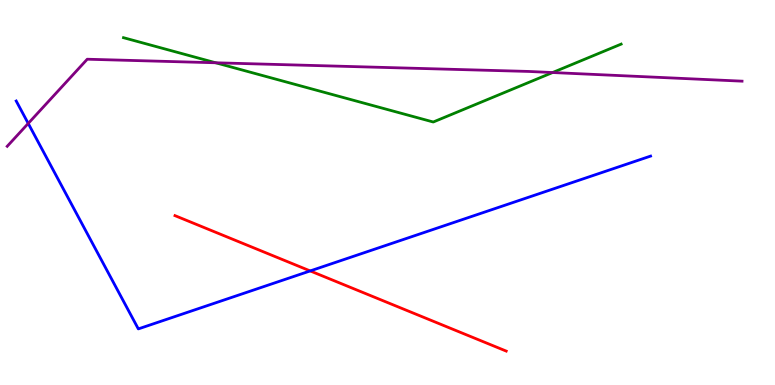[{'lines': ['blue', 'red'], 'intersections': [{'x': 4.0, 'y': 2.96}]}, {'lines': ['green', 'red'], 'intersections': []}, {'lines': ['purple', 'red'], 'intersections': []}, {'lines': ['blue', 'green'], 'intersections': []}, {'lines': ['blue', 'purple'], 'intersections': [{'x': 0.364, 'y': 6.79}]}, {'lines': ['green', 'purple'], 'intersections': [{'x': 2.78, 'y': 8.37}, {'x': 7.13, 'y': 8.12}]}]